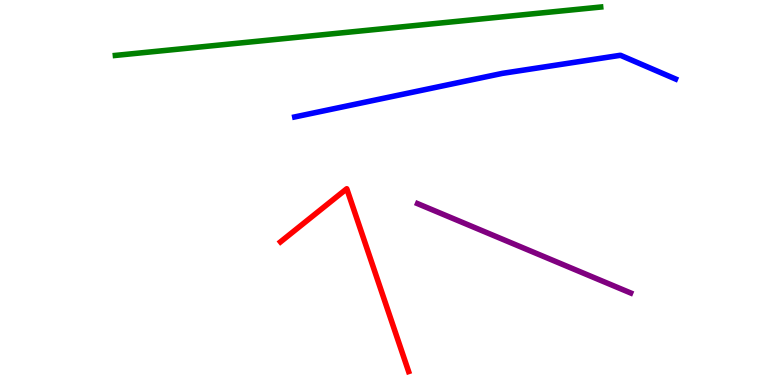[{'lines': ['blue', 'red'], 'intersections': []}, {'lines': ['green', 'red'], 'intersections': []}, {'lines': ['purple', 'red'], 'intersections': []}, {'lines': ['blue', 'green'], 'intersections': []}, {'lines': ['blue', 'purple'], 'intersections': []}, {'lines': ['green', 'purple'], 'intersections': []}]